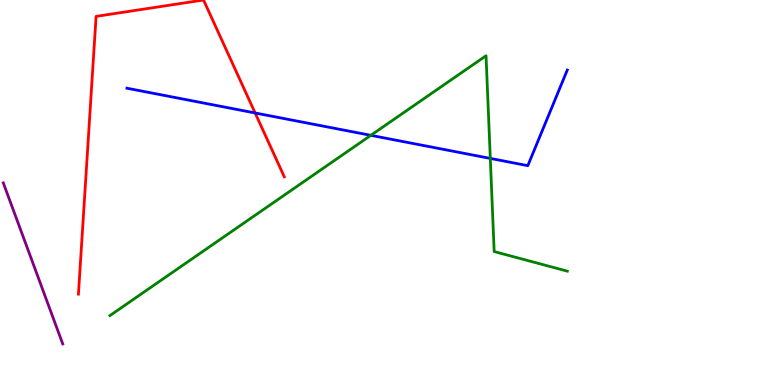[{'lines': ['blue', 'red'], 'intersections': [{'x': 3.29, 'y': 7.07}]}, {'lines': ['green', 'red'], 'intersections': []}, {'lines': ['purple', 'red'], 'intersections': []}, {'lines': ['blue', 'green'], 'intersections': [{'x': 4.78, 'y': 6.48}, {'x': 6.33, 'y': 5.89}]}, {'lines': ['blue', 'purple'], 'intersections': []}, {'lines': ['green', 'purple'], 'intersections': []}]